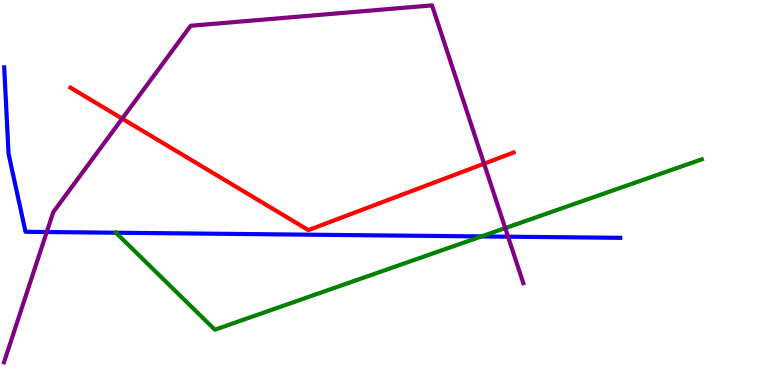[{'lines': ['blue', 'red'], 'intersections': []}, {'lines': ['green', 'red'], 'intersections': []}, {'lines': ['purple', 'red'], 'intersections': [{'x': 1.58, 'y': 6.92}, {'x': 6.25, 'y': 5.75}]}, {'lines': ['blue', 'green'], 'intersections': [{'x': 1.5, 'y': 3.96}, {'x': 6.21, 'y': 3.86}]}, {'lines': ['blue', 'purple'], 'intersections': [{'x': 0.603, 'y': 3.97}, {'x': 6.56, 'y': 3.85}]}, {'lines': ['green', 'purple'], 'intersections': [{'x': 6.52, 'y': 4.08}]}]